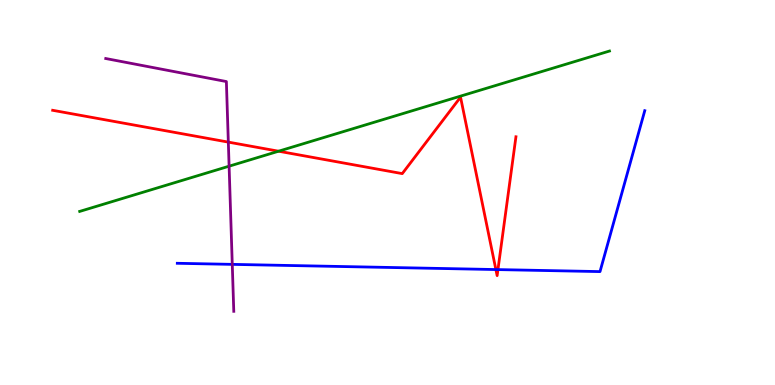[{'lines': ['blue', 'red'], 'intersections': [{'x': 6.4, 'y': 3.0}, {'x': 6.43, 'y': 3.0}]}, {'lines': ['green', 'red'], 'intersections': [{'x': 3.59, 'y': 6.07}]}, {'lines': ['purple', 'red'], 'intersections': [{'x': 2.95, 'y': 6.31}]}, {'lines': ['blue', 'green'], 'intersections': []}, {'lines': ['blue', 'purple'], 'intersections': [{'x': 3.0, 'y': 3.13}]}, {'lines': ['green', 'purple'], 'intersections': [{'x': 2.96, 'y': 5.68}]}]